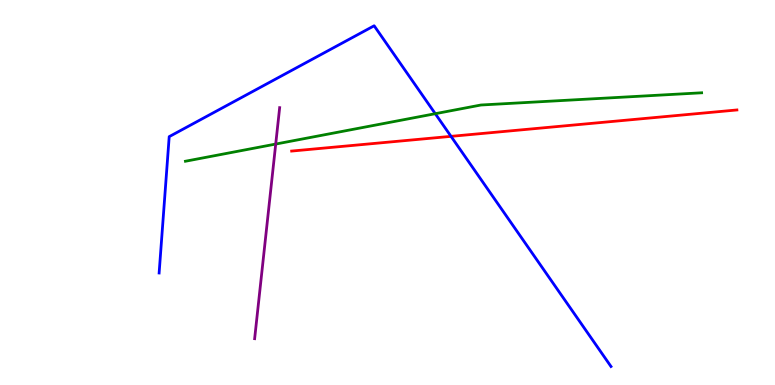[{'lines': ['blue', 'red'], 'intersections': [{'x': 5.82, 'y': 6.46}]}, {'lines': ['green', 'red'], 'intersections': []}, {'lines': ['purple', 'red'], 'intersections': []}, {'lines': ['blue', 'green'], 'intersections': [{'x': 5.62, 'y': 7.05}]}, {'lines': ['blue', 'purple'], 'intersections': []}, {'lines': ['green', 'purple'], 'intersections': [{'x': 3.56, 'y': 6.26}]}]